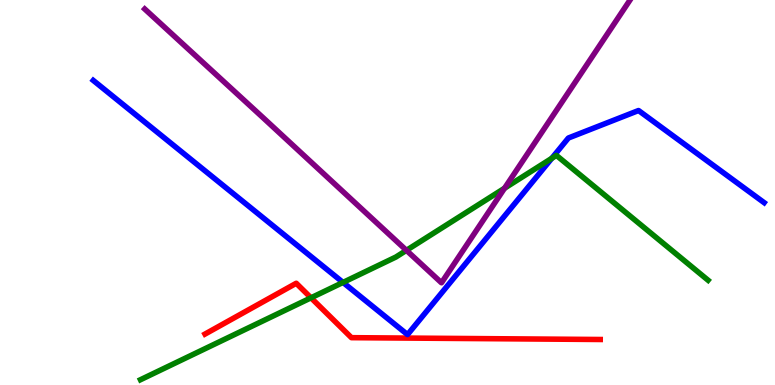[{'lines': ['blue', 'red'], 'intersections': []}, {'lines': ['green', 'red'], 'intersections': [{'x': 4.01, 'y': 2.26}]}, {'lines': ['purple', 'red'], 'intersections': []}, {'lines': ['blue', 'green'], 'intersections': [{'x': 4.43, 'y': 2.66}, {'x': 7.12, 'y': 5.89}]}, {'lines': ['blue', 'purple'], 'intersections': []}, {'lines': ['green', 'purple'], 'intersections': [{'x': 5.24, 'y': 3.5}, {'x': 6.51, 'y': 5.11}]}]